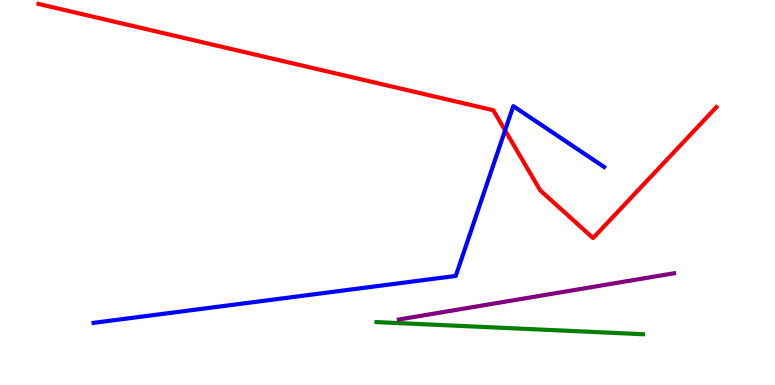[{'lines': ['blue', 'red'], 'intersections': [{'x': 6.52, 'y': 6.61}]}, {'lines': ['green', 'red'], 'intersections': []}, {'lines': ['purple', 'red'], 'intersections': []}, {'lines': ['blue', 'green'], 'intersections': []}, {'lines': ['blue', 'purple'], 'intersections': []}, {'lines': ['green', 'purple'], 'intersections': []}]